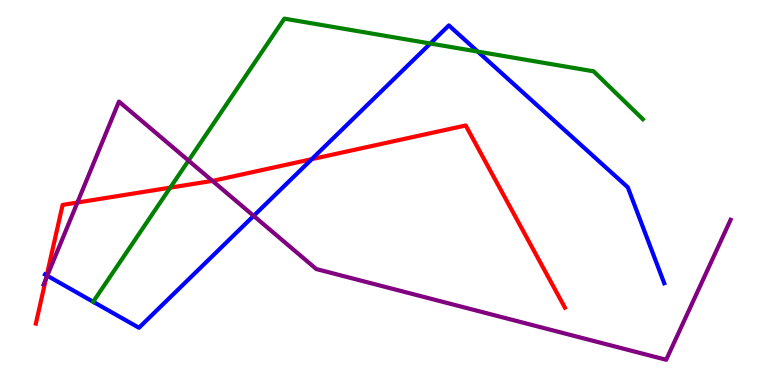[{'lines': ['blue', 'red'], 'intersections': [{'x': 0.603, 'y': 2.85}, {'x': 4.02, 'y': 5.87}]}, {'lines': ['green', 'red'], 'intersections': [{'x': 2.2, 'y': 5.13}]}, {'lines': ['purple', 'red'], 'intersections': [{'x': 0.593, 'y': 2.75}, {'x': 0.999, 'y': 4.74}, {'x': 2.74, 'y': 5.3}]}, {'lines': ['blue', 'green'], 'intersections': [{'x': 1.2, 'y': 2.16}, {'x': 5.55, 'y': 8.87}, {'x': 6.16, 'y': 8.66}]}, {'lines': ['blue', 'purple'], 'intersections': [{'x': 0.61, 'y': 2.84}, {'x': 3.27, 'y': 4.39}]}, {'lines': ['green', 'purple'], 'intersections': [{'x': 2.43, 'y': 5.83}]}]